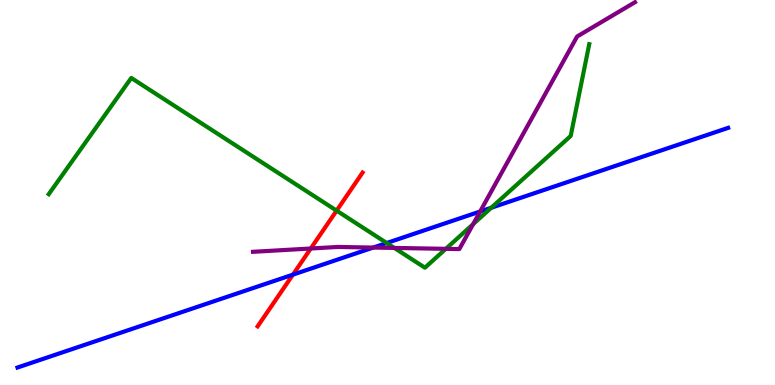[{'lines': ['blue', 'red'], 'intersections': [{'x': 3.78, 'y': 2.87}]}, {'lines': ['green', 'red'], 'intersections': [{'x': 4.34, 'y': 4.53}]}, {'lines': ['purple', 'red'], 'intersections': [{'x': 4.01, 'y': 3.55}]}, {'lines': ['blue', 'green'], 'intersections': [{'x': 4.99, 'y': 3.69}, {'x': 6.34, 'y': 4.6}]}, {'lines': ['blue', 'purple'], 'intersections': [{'x': 4.82, 'y': 3.57}, {'x': 6.2, 'y': 4.51}]}, {'lines': ['green', 'purple'], 'intersections': [{'x': 5.09, 'y': 3.56}, {'x': 5.75, 'y': 3.54}, {'x': 6.11, 'y': 4.18}]}]